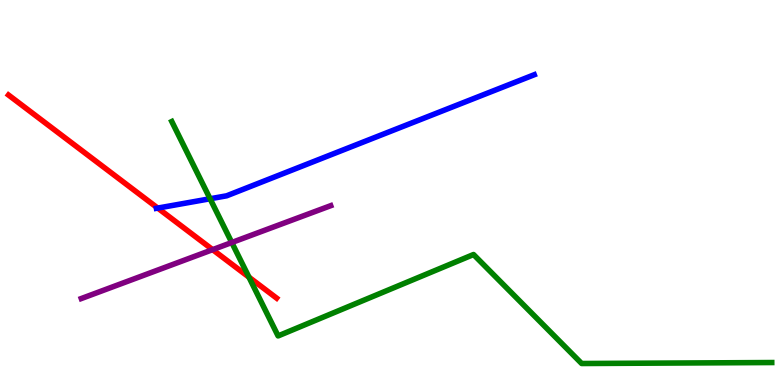[{'lines': ['blue', 'red'], 'intersections': [{'x': 2.04, 'y': 4.6}]}, {'lines': ['green', 'red'], 'intersections': [{'x': 3.21, 'y': 2.8}]}, {'lines': ['purple', 'red'], 'intersections': [{'x': 2.74, 'y': 3.52}]}, {'lines': ['blue', 'green'], 'intersections': [{'x': 2.71, 'y': 4.84}]}, {'lines': ['blue', 'purple'], 'intersections': []}, {'lines': ['green', 'purple'], 'intersections': [{'x': 2.99, 'y': 3.7}]}]